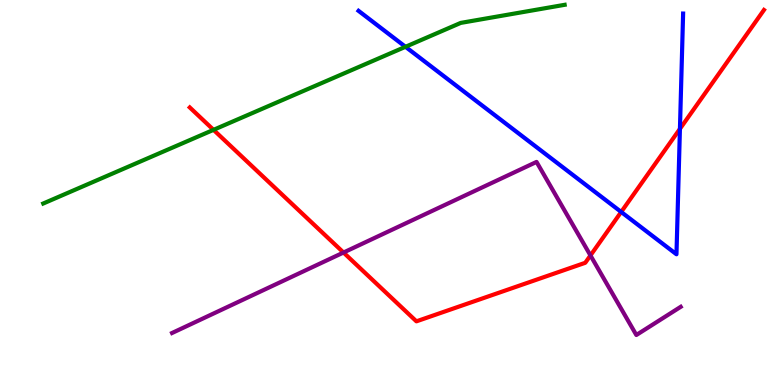[{'lines': ['blue', 'red'], 'intersections': [{'x': 8.02, 'y': 4.49}, {'x': 8.77, 'y': 6.65}]}, {'lines': ['green', 'red'], 'intersections': [{'x': 2.76, 'y': 6.63}]}, {'lines': ['purple', 'red'], 'intersections': [{'x': 4.43, 'y': 3.44}, {'x': 7.62, 'y': 3.37}]}, {'lines': ['blue', 'green'], 'intersections': [{'x': 5.23, 'y': 8.78}]}, {'lines': ['blue', 'purple'], 'intersections': []}, {'lines': ['green', 'purple'], 'intersections': []}]